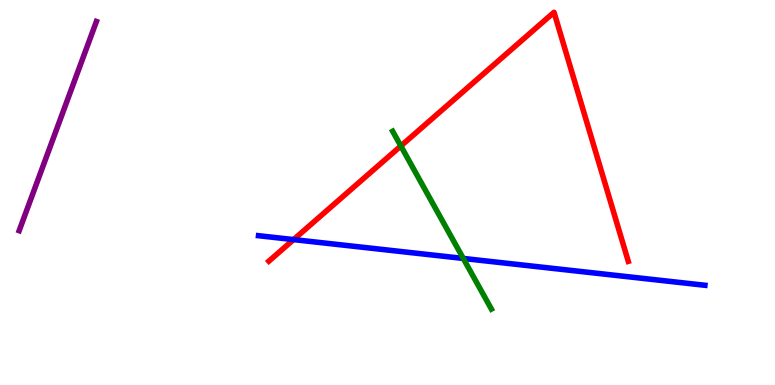[{'lines': ['blue', 'red'], 'intersections': [{'x': 3.79, 'y': 3.78}]}, {'lines': ['green', 'red'], 'intersections': [{'x': 5.17, 'y': 6.21}]}, {'lines': ['purple', 'red'], 'intersections': []}, {'lines': ['blue', 'green'], 'intersections': [{'x': 5.98, 'y': 3.29}]}, {'lines': ['blue', 'purple'], 'intersections': []}, {'lines': ['green', 'purple'], 'intersections': []}]